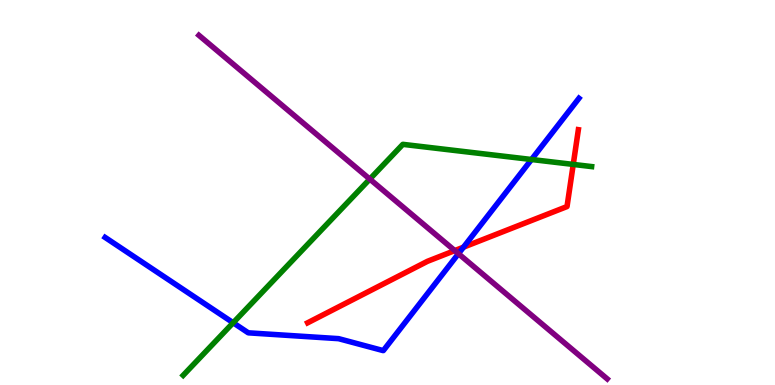[{'lines': ['blue', 'red'], 'intersections': [{'x': 5.98, 'y': 3.58}]}, {'lines': ['green', 'red'], 'intersections': [{'x': 7.4, 'y': 5.73}]}, {'lines': ['purple', 'red'], 'intersections': [{'x': 5.87, 'y': 3.49}]}, {'lines': ['blue', 'green'], 'intersections': [{'x': 3.01, 'y': 1.62}, {'x': 6.86, 'y': 5.86}]}, {'lines': ['blue', 'purple'], 'intersections': [{'x': 5.92, 'y': 3.41}]}, {'lines': ['green', 'purple'], 'intersections': [{'x': 4.77, 'y': 5.35}]}]